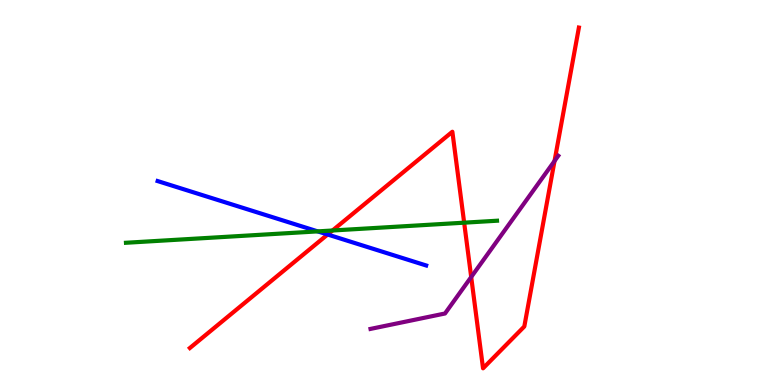[{'lines': ['blue', 'red'], 'intersections': [{'x': 4.23, 'y': 3.91}]}, {'lines': ['green', 'red'], 'intersections': [{'x': 4.29, 'y': 4.01}, {'x': 5.99, 'y': 4.22}]}, {'lines': ['purple', 'red'], 'intersections': [{'x': 6.08, 'y': 2.8}, {'x': 7.16, 'y': 5.82}]}, {'lines': ['blue', 'green'], 'intersections': [{'x': 4.1, 'y': 3.99}]}, {'lines': ['blue', 'purple'], 'intersections': []}, {'lines': ['green', 'purple'], 'intersections': []}]